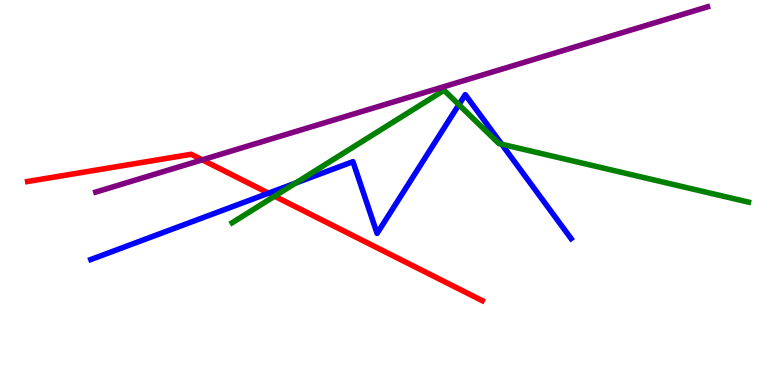[{'lines': ['blue', 'red'], 'intersections': [{'x': 3.47, 'y': 4.98}]}, {'lines': ['green', 'red'], 'intersections': [{'x': 3.54, 'y': 4.9}]}, {'lines': ['purple', 'red'], 'intersections': [{'x': 2.61, 'y': 5.85}]}, {'lines': ['blue', 'green'], 'intersections': [{'x': 3.81, 'y': 5.24}, {'x': 5.92, 'y': 7.28}, {'x': 6.47, 'y': 6.25}]}, {'lines': ['blue', 'purple'], 'intersections': []}, {'lines': ['green', 'purple'], 'intersections': []}]